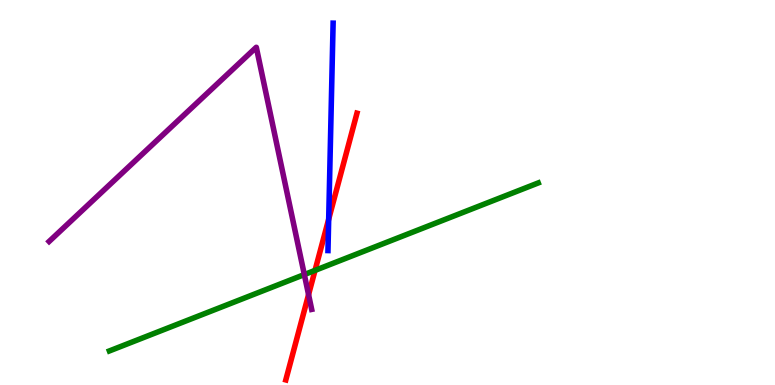[{'lines': ['blue', 'red'], 'intersections': [{'x': 4.24, 'y': 4.31}]}, {'lines': ['green', 'red'], 'intersections': [{'x': 4.06, 'y': 2.98}]}, {'lines': ['purple', 'red'], 'intersections': [{'x': 3.98, 'y': 2.35}]}, {'lines': ['blue', 'green'], 'intersections': []}, {'lines': ['blue', 'purple'], 'intersections': []}, {'lines': ['green', 'purple'], 'intersections': [{'x': 3.93, 'y': 2.87}]}]